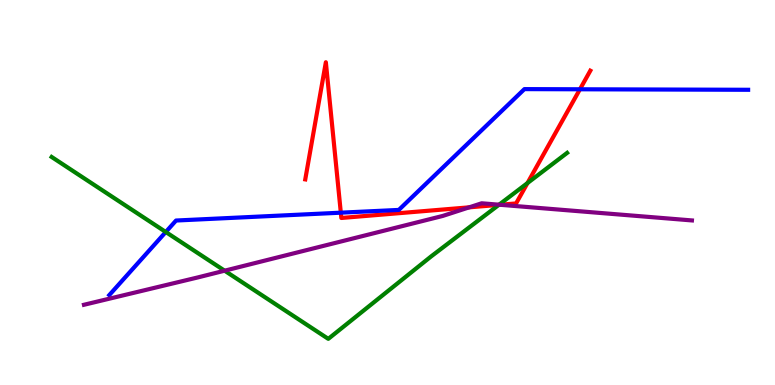[{'lines': ['blue', 'red'], 'intersections': [{'x': 4.4, 'y': 4.48}, {'x': 7.48, 'y': 7.68}]}, {'lines': ['green', 'red'], 'intersections': [{'x': 6.44, 'y': 4.68}, {'x': 6.81, 'y': 5.24}]}, {'lines': ['purple', 'red'], 'intersections': [{'x': 6.05, 'y': 4.61}, {'x': 6.45, 'y': 4.68}]}, {'lines': ['blue', 'green'], 'intersections': [{'x': 2.14, 'y': 3.97}]}, {'lines': ['blue', 'purple'], 'intersections': []}, {'lines': ['green', 'purple'], 'intersections': [{'x': 2.9, 'y': 2.97}, {'x': 6.44, 'y': 4.68}]}]